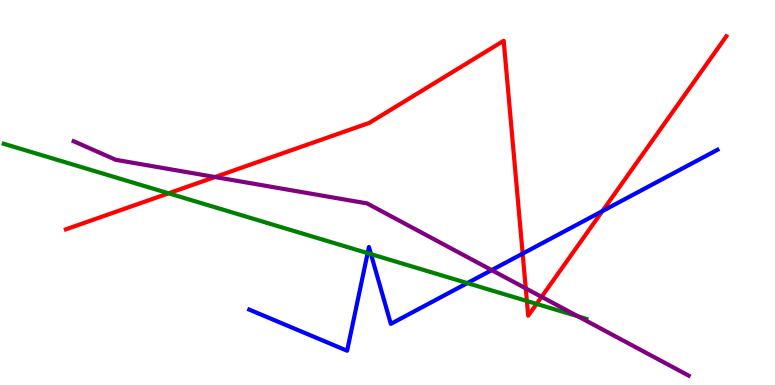[{'lines': ['blue', 'red'], 'intersections': [{'x': 6.74, 'y': 3.41}, {'x': 7.77, 'y': 4.52}]}, {'lines': ['green', 'red'], 'intersections': [{'x': 2.18, 'y': 4.98}, {'x': 6.8, 'y': 2.18}, {'x': 6.92, 'y': 2.11}]}, {'lines': ['purple', 'red'], 'intersections': [{'x': 2.77, 'y': 5.4}, {'x': 6.78, 'y': 2.51}, {'x': 6.99, 'y': 2.29}]}, {'lines': ['blue', 'green'], 'intersections': [{'x': 4.74, 'y': 3.43}, {'x': 4.79, 'y': 3.4}, {'x': 6.03, 'y': 2.65}]}, {'lines': ['blue', 'purple'], 'intersections': [{'x': 6.34, 'y': 2.98}]}, {'lines': ['green', 'purple'], 'intersections': [{'x': 7.46, 'y': 1.78}]}]